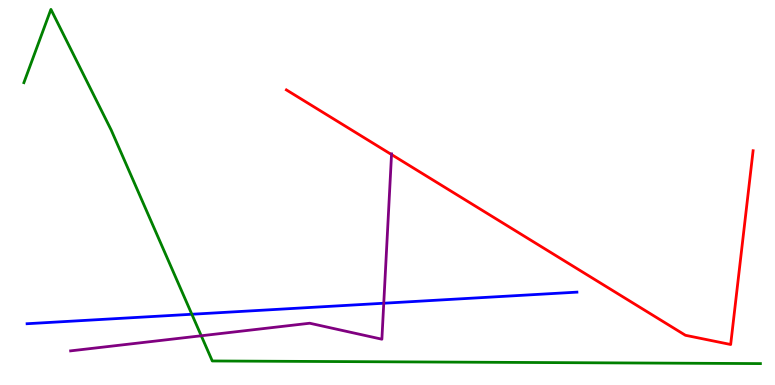[{'lines': ['blue', 'red'], 'intersections': []}, {'lines': ['green', 'red'], 'intersections': []}, {'lines': ['purple', 'red'], 'intersections': [{'x': 5.05, 'y': 5.99}]}, {'lines': ['blue', 'green'], 'intersections': [{'x': 2.48, 'y': 1.84}]}, {'lines': ['blue', 'purple'], 'intersections': [{'x': 4.95, 'y': 2.12}]}, {'lines': ['green', 'purple'], 'intersections': [{'x': 2.6, 'y': 1.28}]}]